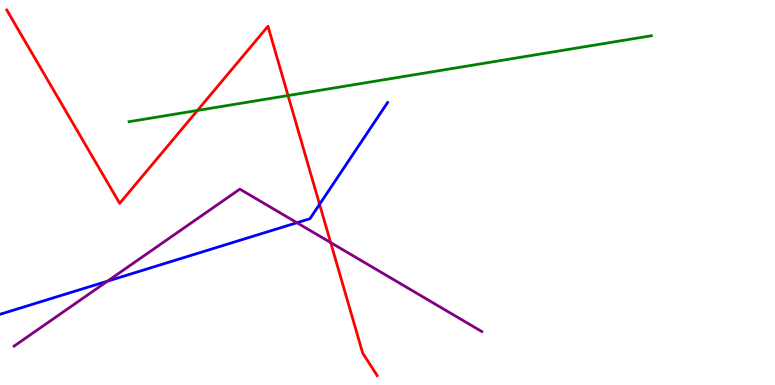[{'lines': ['blue', 'red'], 'intersections': [{'x': 4.12, 'y': 4.69}]}, {'lines': ['green', 'red'], 'intersections': [{'x': 2.55, 'y': 7.13}, {'x': 3.72, 'y': 7.52}]}, {'lines': ['purple', 'red'], 'intersections': [{'x': 4.27, 'y': 3.7}]}, {'lines': ['blue', 'green'], 'intersections': []}, {'lines': ['blue', 'purple'], 'intersections': [{'x': 1.39, 'y': 2.7}, {'x': 3.83, 'y': 4.22}]}, {'lines': ['green', 'purple'], 'intersections': []}]